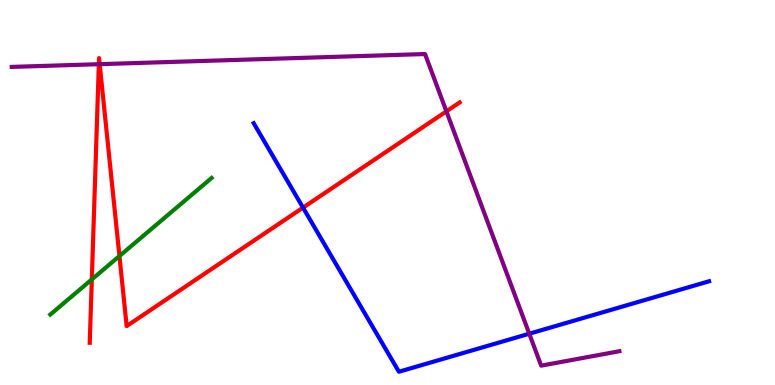[{'lines': ['blue', 'red'], 'intersections': [{'x': 3.91, 'y': 4.61}]}, {'lines': ['green', 'red'], 'intersections': [{'x': 1.18, 'y': 2.74}, {'x': 1.54, 'y': 3.35}]}, {'lines': ['purple', 'red'], 'intersections': [{'x': 1.28, 'y': 8.33}, {'x': 1.29, 'y': 8.33}, {'x': 5.76, 'y': 7.11}]}, {'lines': ['blue', 'green'], 'intersections': []}, {'lines': ['blue', 'purple'], 'intersections': [{'x': 6.83, 'y': 1.33}]}, {'lines': ['green', 'purple'], 'intersections': []}]